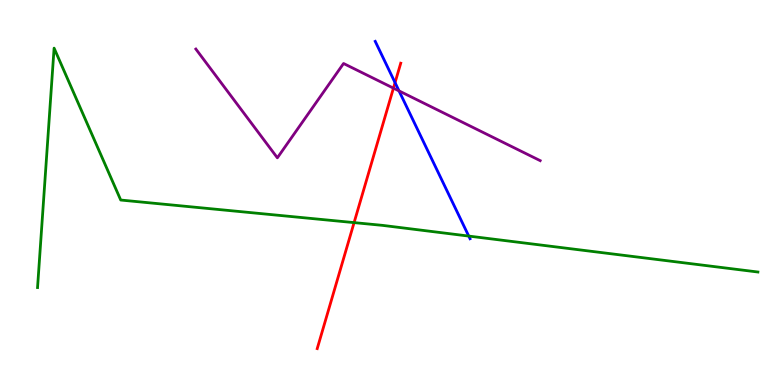[{'lines': ['blue', 'red'], 'intersections': [{'x': 5.1, 'y': 7.85}]}, {'lines': ['green', 'red'], 'intersections': [{'x': 4.57, 'y': 4.22}]}, {'lines': ['purple', 'red'], 'intersections': [{'x': 5.08, 'y': 7.71}]}, {'lines': ['blue', 'green'], 'intersections': [{'x': 6.05, 'y': 3.87}]}, {'lines': ['blue', 'purple'], 'intersections': [{'x': 5.15, 'y': 7.64}]}, {'lines': ['green', 'purple'], 'intersections': []}]